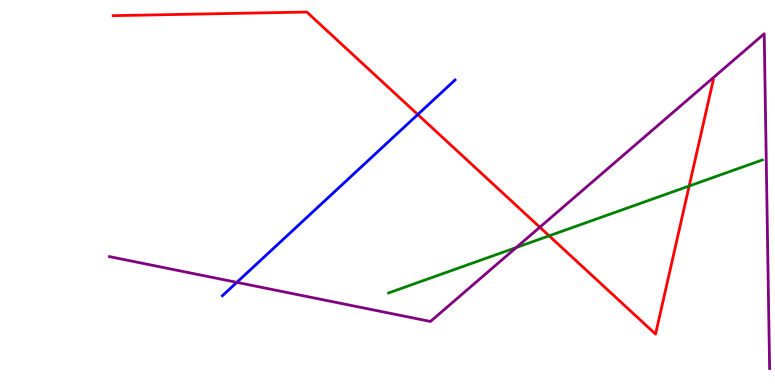[{'lines': ['blue', 'red'], 'intersections': [{'x': 5.39, 'y': 7.03}]}, {'lines': ['green', 'red'], 'intersections': [{'x': 7.09, 'y': 3.87}, {'x': 8.89, 'y': 5.17}]}, {'lines': ['purple', 'red'], 'intersections': [{'x': 6.97, 'y': 4.1}]}, {'lines': ['blue', 'green'], 'intersections': []}, {'lines': ['blue', 'purple'], 'intersections': [{'x': 3.06, 'y': 2.67}]}, {'lines': ['green', 'purple'], 'intersections': [{'x': 6.66, 'y': 3.57}]}]